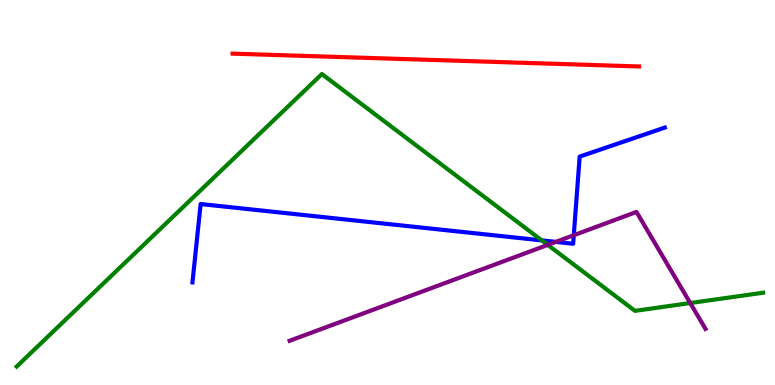[{'lines': ['blue', 'red'], 'intersections': []}, {'lines': ['green', 'red'], 'intersections': []}, {'lines': ['purple', 'red'], 'intersections': []}, {'lines': ['blue', 'green'], 'intersections': [{'x': 6.99, 'y': 3.76}]}, {'lines': ['blue', 'purple'], 'intersections': [{'x': 7.17, 'y': 3.72}, {'x': 7.4, 'y': 3.89}]}, {'lines': ['green', 'purple'], 'intersections': [{'x': 7.07, 'y': 3.64}, {'x': 8.91, 'y': 2.13}]}]